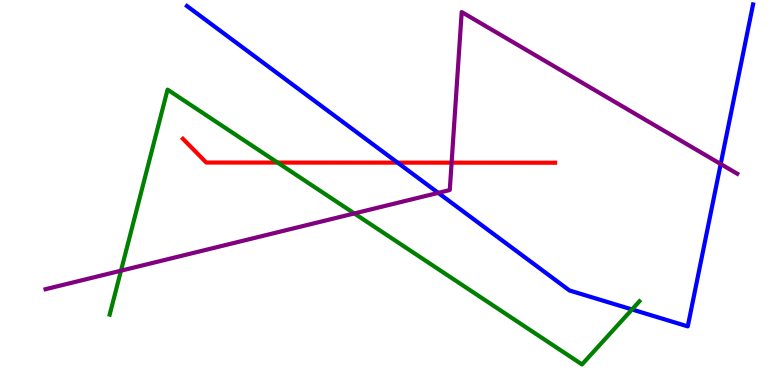[{'lines': ['blue', 'red'], 'intersections': [{'x': 5.13, 'y': 5.78}]}, {'lines': ['green', 'red'], 'intersections': [{'x': 3.58, 'y': 5.78}]}, {'lines': ['purple', 'red'], 'intersections': [{'x': 5.83, 'y': 5.77}]}, {'lines': ['blue', 'green'], 'intersections': [{'x': 8.16, 'y': 1.96}]}, {'lines': ['blue', 'purple'], 'intersections': [{'x': 5.65, 'y': 4.99}, {'x': 9.3, 'y': 5.74}]}, {'lines': ['green', 'purple'], 'intersections': [{'x': 1.56, 'y': 2.97}, {'x': 4.57, 'y': 4.46}]}]